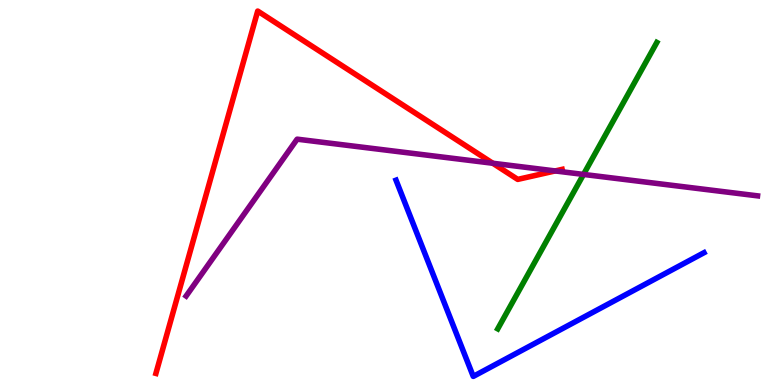[{'lines': ['blue', 'red'], 'intersections': []}, {'lines': ['green', 'red'], 'intersections': []}, {'lines': ['purple', 'red'], 'intersections': [{'x': 6.36, 'y': 5.76}, {'x': 7.16, 'y': 5.56}]}, {'lines': ['blue', 'green'], 'intersections': []}, {'lines': ['blue', 'purple'], 'intersections': []}, {'lines': ['green', 'purple'], 'intersections': [{'x': 7.53, 'y': 5.47}]}]